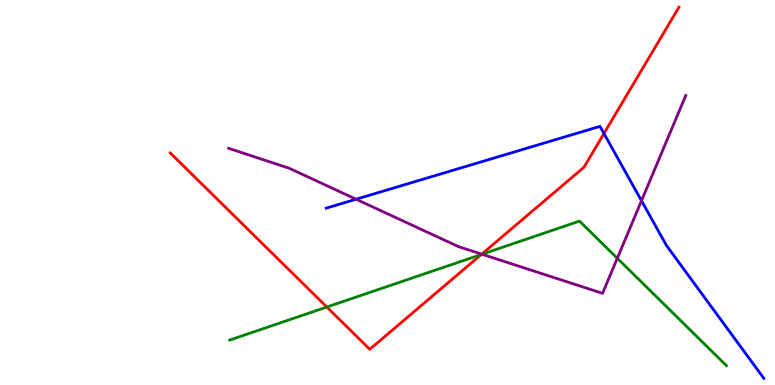[{'lines': ['blue', 'red'], 'intersections': [{'x': 7.79, 'y': 6.53}]}, {'lines': ['green', 'red'], 'intersections': [{'x': 4.22, 'y': 2.03}, {'x': 6.21, 'y': 3.39}]}, {'lines': ['purple', 'red'], 'intersections': [{'x': 6.22, 'y': 3.4}]}, {'lines': ['blue', 'green'], 'intersections': []}, {'lines': ['blue', 'purple'], 'intersections': [{'x': 4.59, 'y': 4.83}, {'x': 8.28, 'y': 4.79}]}, {'lines': ['green', 'purple'], 'intersections': [{'x': 6.22, 'y': 3.4}, {'x': 7.97, 'y': 3.29}]}]